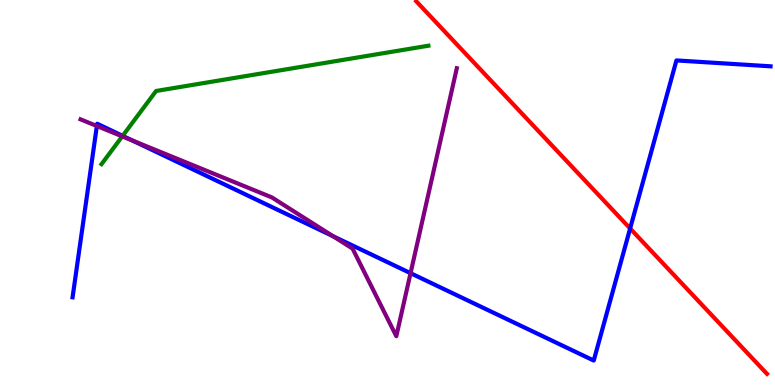[{'lines': ['blue', 'red'], 'intersections': [{'x': 8.13, 'y': 4.07}]}, {'lines': ['green', 'red'], 'intersections': []}, {'lines': ['purple', 'red'], 'intersections': []}, {'lines': ['blue', 'green'], 'intersections': [{'x': 1.58, 'y': 6.47}]}, {'lines': ['blue', 'purple'], 'intersections': [{'x': 1.25, 'y': 6.73}, {'x': 1.71, 'y': 6.35}, {'x': 4.3, 'y': 3.87}, {'x': 5.3, 'y': 2.9}]}, {'lines': ['green', 'purple'], 'intersections': [{'x': 1.58, 'y': 6.46}]}]